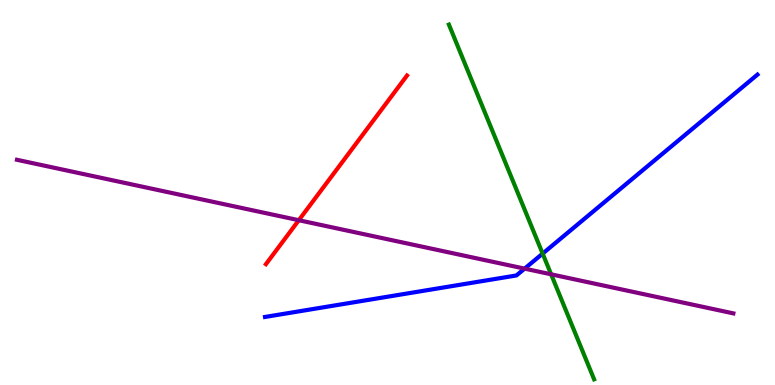[{'lines': ['blue', 'red'], 'intersections': []}, {'lines': ['green', 'red'], 'intersections': []}, {'lines': ['purple', 'red'], 'intersections': [{'x': 3.86, 'y': 4.28}]}, {'lines': ['blue', 'green'], 'intersections': [{'x': 7.0, 'y': 3.41}]}, {'lines': ['blue', 'purple'], 'intersections': [{'x': 6.77, 'y': 3.02}]}, {'lines': ['green', 'purple'], 'intersections': [{'x': 7.11, 'y': 2.87}]}]